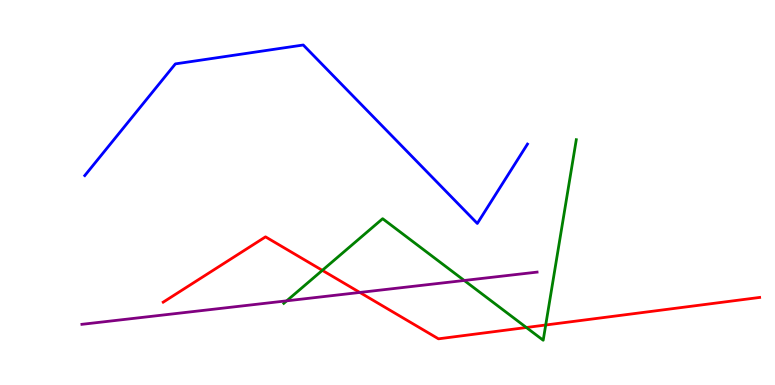[{'lines': ['blue', 'red'], 'intersections': []}, {'lines': ['green', 'red'], 'intersections': [{'x': 4.16, 'y': 2.98}, {'x': 6.79, 'y': 1.49}, {'x': 7.04, 'y': 1.56}]}, {'lines': ['purple', 'red'], 'intersections': [{'x': 4.64, 'y': 2.4}]}, {'lines': ['blue', 'green'], 'intersections': []}, {'lines': ['blue', 'purple'], 'intersections': []}, {'lines': ['green', 'purple'], 'intersections': [{'x': 3.7, 'y': 2.19}, {'x': 5.99, 'y': 2.72}]}]